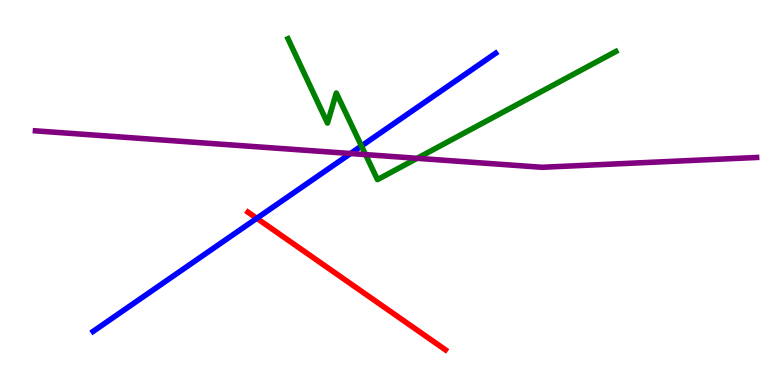[{'lines': ['blue', 'red'], 'intersections': [{'x': 3.31, 'y': 4.33}]}, {'lines': ['green', 'red'], 'intersections': []}, {'lines': ['purple', 'red'], 'intersections': []}, {'lines': ['blue', 'green'], 'intersections': [{'x': 4.66, 'y': 6.21}]}, {'lines': ['blue', 'purple'], 'intersections': [{'x': 4.52, 'y': 6.01}]}, {'lines': ['green', 'purple'], 'intersections': [{'x': 4.72, 'y': 5.98}, {'x': 5.38, 'y': 5.89}]}]